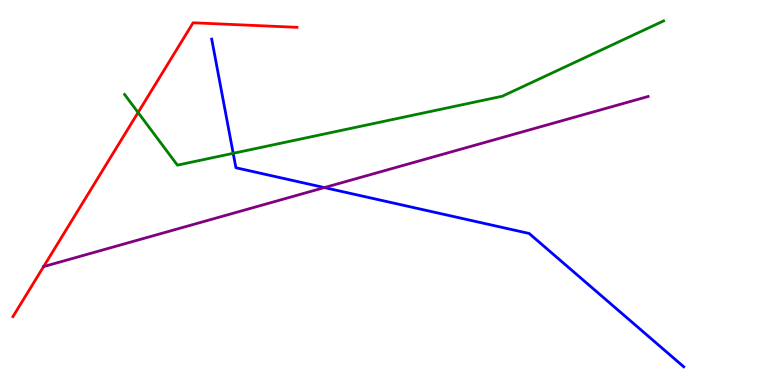[{'lines': ['blue', 'red'], 'intersections': []}, {'lines': ['green', 'red'], 'intersections': [{'x': 1.78, 'y': 7.08}]}, {'lines': ['purple', 'red'], 'intersections': [{'x': 0.563, 'y': 3.08}]}, {'lines': ['blue', 'green'], 'intersections': [{'x': 3.01, 'y': 6.02}]}, {'lines': ['blue', 'purple'], 'intersections': [{'x': 4.19, 'y': 5.13}]}, {'lines': ['green', 'purple'], 'intersections': []}]